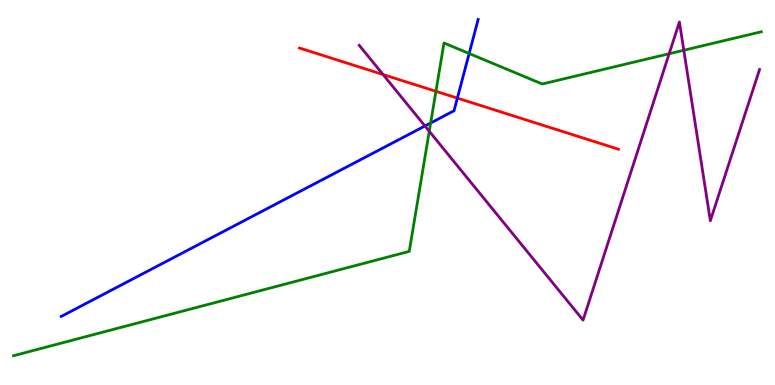[{'lines': ['blue', 'red'], 'intersections': [{'x': 5.9, 'y': 7.45}]}, {'lines': ['green', 'red'], 'intersections': [{'x': 5.62, 'y': 7.63}]}, {'lines': ['purple', 'red'], 'intersections': [{'x': 4.94, 'y': 8.06}]}, {'lines': ['blue', 'green'], 'intersections': [{'x': 5.56, 'y': 6.81}, {'x': 6.05, 'y': 8.61}]}, {'lines': ['blue', 'purple'], 'intersections': [{'x': 5.48, 'y': 6.73}]}, {'lines': ['green', 'purple'], 'intersections': [{'x': 5.54, 'y': 6.59}, {'x': 8.63, 'y': 8.6}, {'x': 8.82, 'y': 8.69}]}]